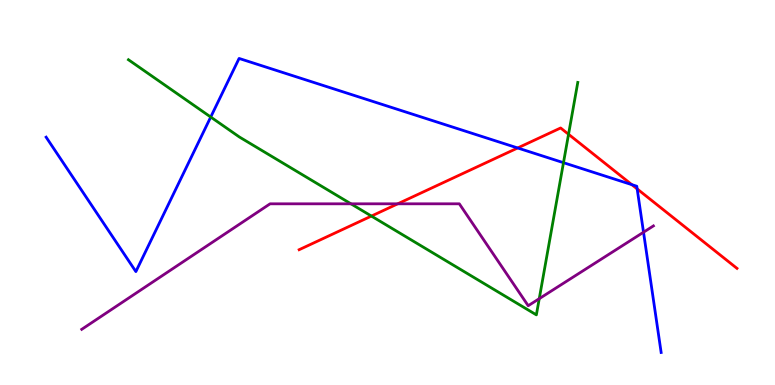[{'lines': ['blue', 'red'], 'intersections': [{'x': 6.68, 'y': 6.16}, {'x': 8.15, 'y': 5.2}, {'x': 8.22, 'y': 5.09}]}, {'lines': ['green', 'red'], 'intersections': [{'x': 4.79, 'y': 4.39}, {'x': 7.34, 'y': 6.51}]}, {'lines': ['purple', 'red'], 'intersections': [{'x': 5.13, 'y': 4.71}]}, {'lines': ['blue', 'green'], 'intersections': [{'x': 2.72, 'y': 6.96}, {'x': 7.27, 'y': 5.77}]}, {'lines': ['blue', 'purple'], 'intersections': [{'x': 8.3, 'y': 3.97}]}, {'lines': ['green', 'purple'], 'intersections': [{'x': 4.53, 'y': 4.71}, {'x': 6.96, 'y': 2.24}]}]